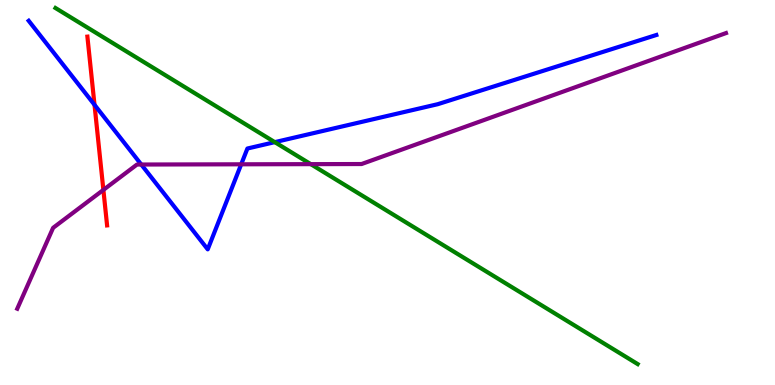[{'lines': ['blue', 'red'], 'intersections': [{'x': 1.22, 'y': 7.28}]}, {'lines': ['green', 'red'], 'intersections': []}, {'lines': ['purple', 'red'], 'intersections': [{'x': 1.33, 'y': 5.07}]}, {'lines': ['blue', 'green'], 'intersections': [{'x': 3.55, 'y': 6.31}]}, {'lines': ['blue', 'purple'], 'intersections': [{'x': 1.82, 'y': 5.73}, {'x': 3.11, 'y': 5.73}]}, {'lines': ['green', 'purple'], 'intersections': [{'x': 4.01, 'y': 5.74}]}]